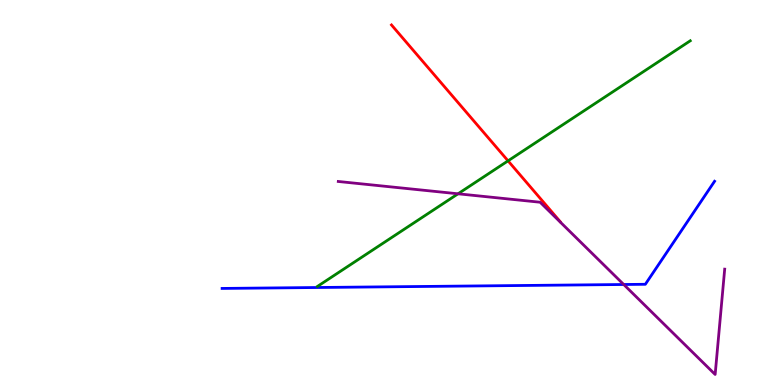[{'lines': ['blue', 'red'], 'intersections': []}, {'lines': ['green', 'red'], 'intersections': [{'x': 6.56, 'y': 5.82}]}, {'lines': ['purple', 'red'], 'intersections': []}, {'lines': ['blue', 'green'], 'intersections': []}, {'lines': ['blue', 'purple'], 'intersections': [{'x': 8.05, 'y': 2.61}]}, {'lines': ['green', 'purple'], 'intersections': [{'x': 5.91, 'y': 4.97}]}]